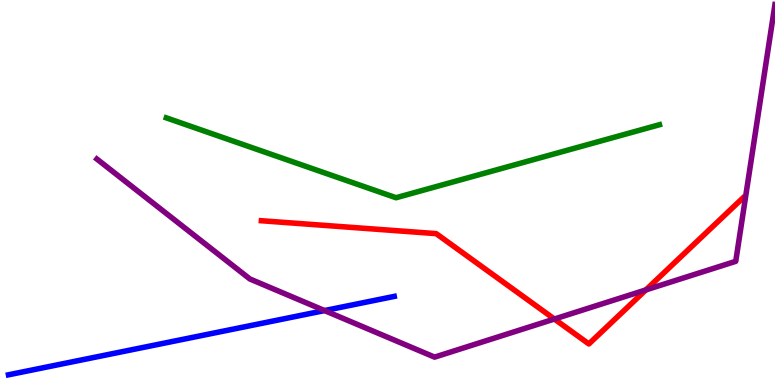[{'lines': ['blue', 'red'], 'intersections': []}, {'lines': ['green', 'red'], 'intersections': []}, {'lines': ['purple', 'red'], 'intersections': [{'x': 7.15, 'y': 1.71}, {'x': 8.33, 'y': 2.47}]}, {'lines': ['blue', 'green'], 'intersections': []}, {'lines': ['blue', 'purple'], 'intersections': [{'x': 4.19, 'y': 1.93}]}, {'lines': ['green', 'purple'], 'intersections': []}]